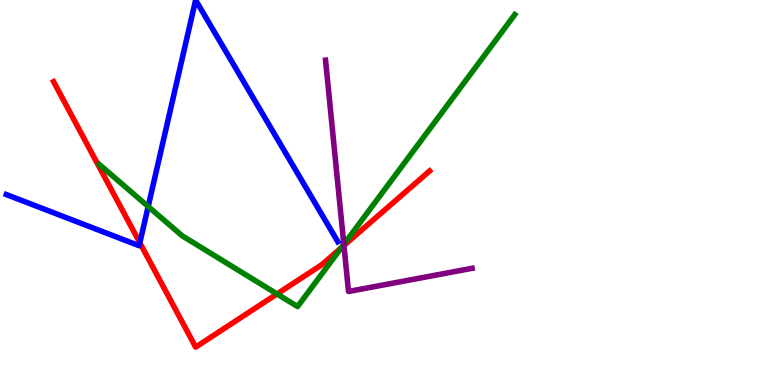[{'lines': ['blue', 'red'], 'intersections': [{'x': 1.8, 'y': 3.69}]}, {'lines': ['green', 'red'], 'intersections': [{'x': 3.57, 'y': 2.36}, {'x': 4.4, 'y': 3.57}]}, {'lines': ['purple', 'red'], 'intersections': [{'x': 4.44, 'y': 3.62}]}, {'lines': ['blue', 'green'], 'intersections': [{'x': 1.91, 'y': 4.64}]}, {'lines': ['blue', 'purple'], 'intersections': []}, {'lines': ['green', 'purple'], 'intersections': [{'x': 4.44, 'y': 3.65}]}]